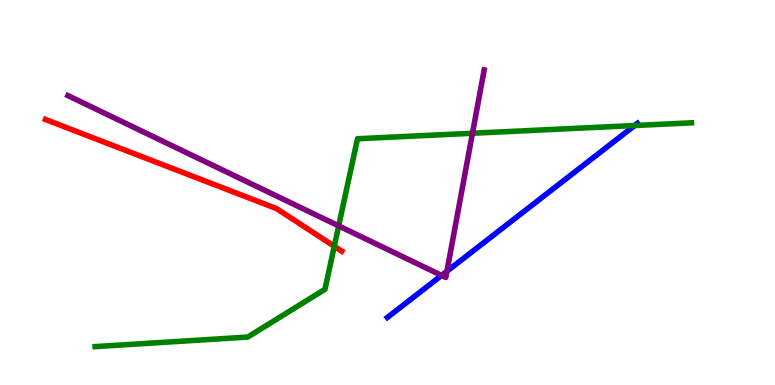[{'lines': ['blue', 'red'], 'intersections': []}, {'lines': ['green', 'red'], 'intersections': [{'x': 4.31, 'y': 3.6}]}, {'lines': ['purple', 'red'], 'intersections': []}, {'lines': ['blue', 'green'], 'intersections': [{'x': 8.19, 'y': 6.74}]}, {'lines': ['blue', 'purple'], 'intersections': [{'x': 5.7, 'y': 2.85}, {'x': 5.77, 'y': 2.95}]}, {'lines': ['green', 'purple'], 'intersections': [{'x': 4.37, 'y': 4.13}, {'x': 6.1, 'y': 6.54}]}]